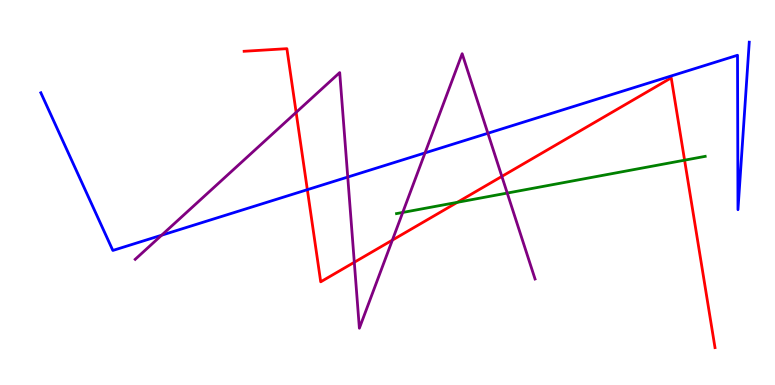[{'lines': ['blue', 'red'], 'intersections': [{'x': 3.97, 'y': 5.07}]}, {'lines': ['green', 'red'], 'intersections': [{'x': 5.9, 'y': 4.74}, {'x': 8.83, 'y': 5.84}]}, {'lines': ['purple', 'red'], 'intersections': [{'x': 3.82, 'y': 7.08}, {'x': 4.57, 'y': 3.19}, {'x': 5.06, 'y': 3.76}, {'x': 6.48, 'y': 5.42}]}, {'lines': ['blue', 'green'], 'intersections': []}, {'lines': ['blue', 'purple'], 'intersections': [{'x': 2.09, 'y': 3.89}, {'x': 4.49, 'y': 5.4}, {'x': 5.48, 'y': 6.03}, {'x': 6.3, 'y': 6.54}]}, {'lines': ['green', 'purple'], 'intersections': [{'x': 5.2, 'y': 4.48}, {'x': 6.55, 'y': 4.99}]}]